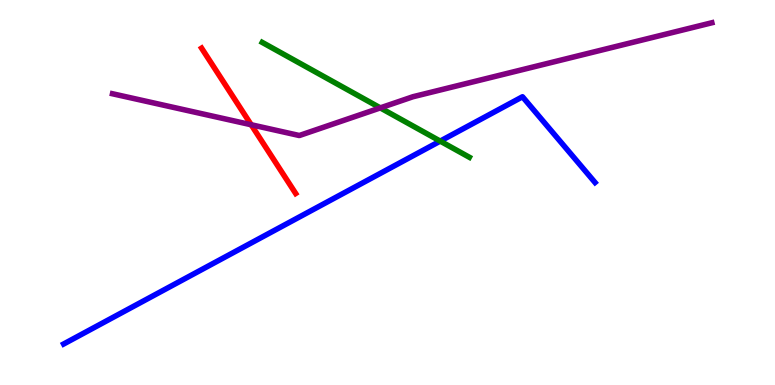[{'lines': ['blue', 'red'], 'intersections': []}, {'lines': ['green', 'red'], 'intersections': []}, {'lines': ['purple', 'red'], 'intersections': [{'x': 3.24, 'y': 6.76}]}, {'lines': ['blue', 'green'], 'intersections': [{'x': 5.68, 'y': 6.33}]}, {'lines': ['blue', 'purple'], 'intersections': []}, {'lines': ['green', 'purple'], 'intersections': [{'x': 4.91, 'y': 7.2}]}]